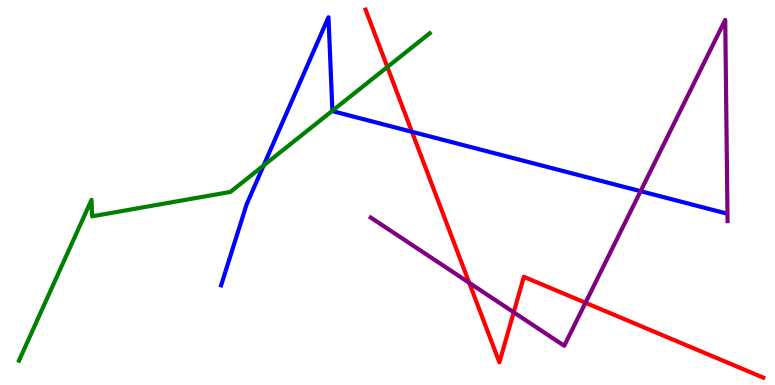[{'lines': ['blue', 'red'], 'intersections': [{'x': 5.32, 'y': 6.58}]}, {'lines': ['green', 'red'], 'intersections': [{'x': 5.0, 'y': 8.26}]}, {'lines': ['purple', 'red'], 'intersections': [{'x': 6.05, 'y': 2.65}, {'x': 6.63, 'y': 1.89}, {'x': 7.55, 'y': 2.14}]}, {'lines': ['blue', 'green'], 'intersections': [{'x': 3.4, 'y': 5.7}, {'x': 4.29, 'y': 7.12}]}, {'lines': ['blue', 'purple'], 'intersections': [{'x': 8.27, 'y': 5.03}]}, {'lines': ['green', 'purple'], 'intersections': []}]